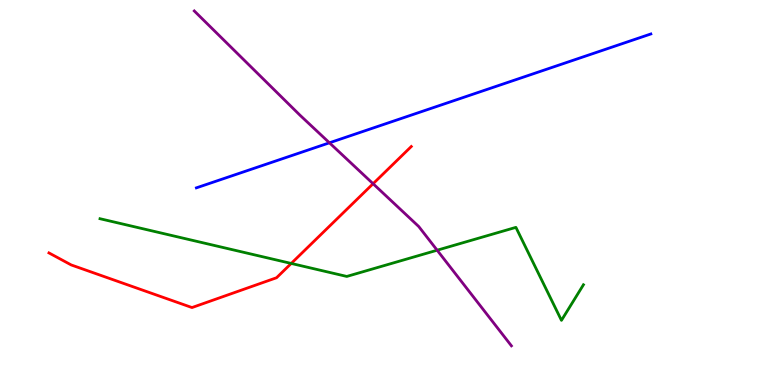[{'lines': ['blue', 'red'], 'intersections': []}, {'lines': ['green', 'red'], 'intersections': [{'x': 3.76, 'y': 3.16}]}, {'lines': ['purple', 'red'], 'intersections': [{'x': 4.81, 'y': 5.23}]}, {'lines': ['blue', 'green'], 'intersections': []}, {'lines': ['blue', 'purple'], 'intersections': [{'x': 4.25, 'y': 6.29}]}, {'lines': ['green', 'purple'], 'intersections': [{'x': 5.64, 'y': 3.5}]}]